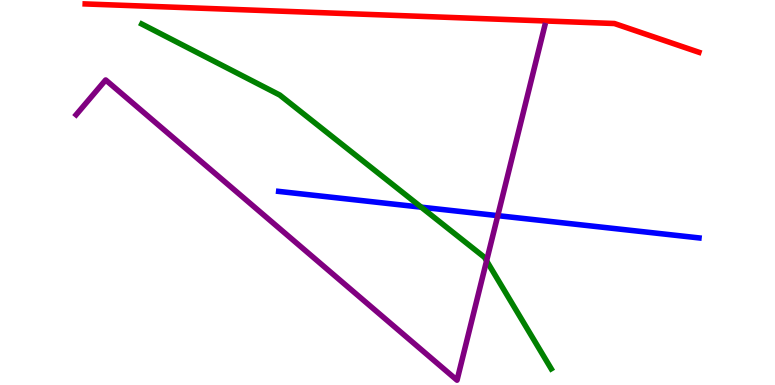[{'lines': ['blue', 'red'], 'intersections': []}, {'lines': ['green', 'red'], 'intersections': []}, {'lines': ['purple', 'red'], 'intersections': []}, {'lines': ['blue', 'green'], 'intersections': [{'x': 5.44, 'y': 4.62}]}, {'lines': ['blue', 'purple'], 'intersections': [{'x': 6.42, 'y': 4.4}]}, {'lines': ['green', 'purple'], 'intersections': [{'x': 6.28, 'y': 3.23}]}]